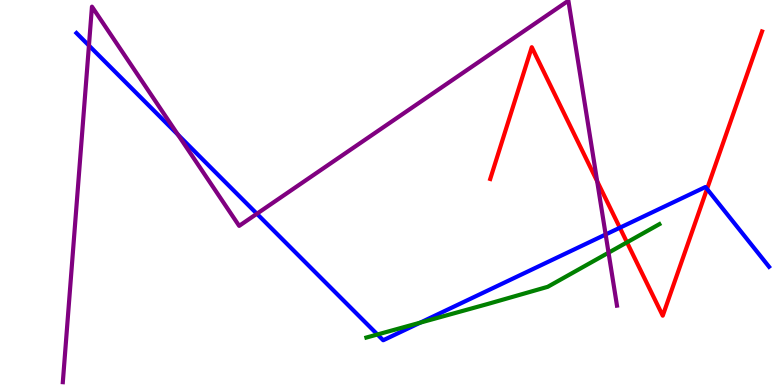[{'lines': ['blue', 'red'], 'intersections': [{'x': 8.0, 'y': 4.08}, {'x': 9.12, 'y': 5.09}]}, {'lines': ['green', 'red'], 'intersections': [{'x': 8.09, 'y': 3.71}]}, {'lines': ['purple', 'red'], 'intersections': [{'x': 7.71, 'y': 5.29}]}, {'lines': ['blue', 'green'], 'intersections': [{'x': 4.87, 'y': 1.31}, {'x': 5.42, 'y': 1.62}]}, {'lines': ['blue', 'purple'], 'intersections': [{'x': 1.15, 'y': 8.82}, {'x': 2.3, 'y': 6.5}, {'x': 3.31, 'y': 4.45}, {'x': 7.81, 'y': 3.91}]}, {'lines': ['green', 'purple'], 'intersections': [{'x': 7.85, 'y': 3.44}]}]